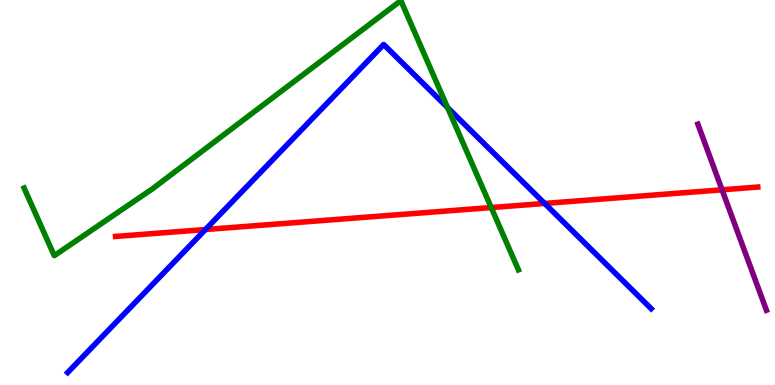[{'lines': ['blue', 'red'], 'intersections': [{'x': 2.65, 'y': 4.04}, {'x': 7.03, 'y': 4.72}]}, {'lines': ['green', 'red'], 'intersections': [{'x': 6.34, 'y': 4.61}]}, {'lines': ['purple', 'red'], 'intersections': [{'x': 9.32, 'y': 5.07}]}, {'lines': ['blue', 'green'], 'intersections': [{'x': 5.77, 'y': 7.21}]}, {'lines': ['blue', 'purple'], 'intersections': []}, {'lines': ['green', 'purple'], 'intersections': []}]